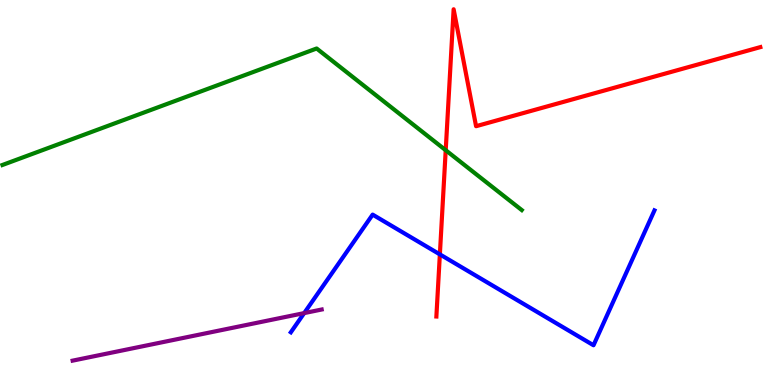[{'lines': ['blue', 'red'], 'intersections': [{'x': 5.68, 'y': 3.39}]}, {'lines': ['green', 'red'], 'intersections': [{'x': 5.75, 'y': 6.1}]}, {'lines': ['purple', 'red'], 'intersections': []}, {'lines': ['blue', 'green'], 'intersections': []}, {'lines': ['blue', 'purple'], 'intersections': [{'x': 3.92, 'y': 1.87}]}, {'lines': ['green', 'purple'], 'intersections': []}]